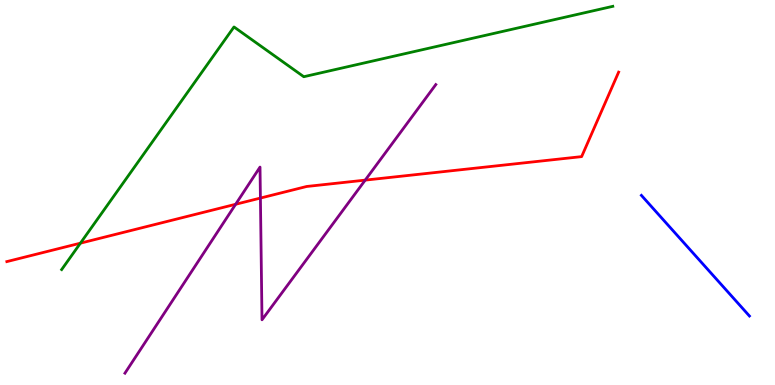[{'lines': ['blue', 'red'], 'intersections': []}, {'lines': ['green', 'red'], 'intersections': [{'x': 1.04, 'y': 3.68}]}, {'lines': ['purple', 'red'], 'intersections': [{'x': 3.04, 'y': 4.69}, {'x': 3.36, 'y': 4.86}, {'x': 4.71, 'y': 5.32}]}, {'lines': ['blue', 'green'], 'intersections': []}, {'lines': ['blue', 'purple'], 'intersections': []}, {'lines': ['green', 'purple'], 'intersections': []}]